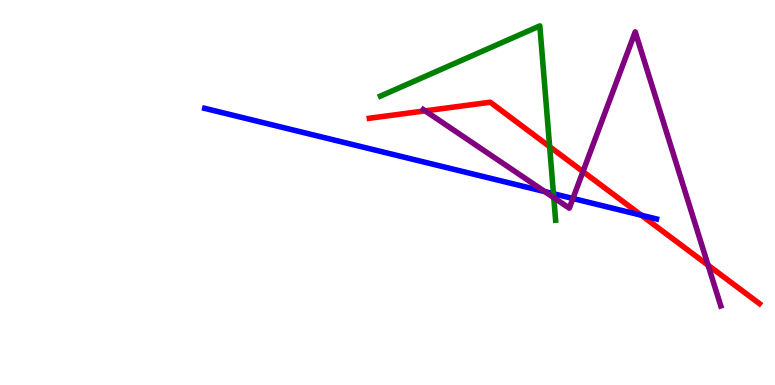[{'lines': ['blue', 'red'], 'intersections': [{'x': 8.27, 'y': 4.41}]}, {'lines': ['green', 'red'], 'intersections': [{'x': 7.09, 'y': 6.19}]}, {'lines': ['purple', 'red'], 'intersections': [{'x': 5.49, 'y': 7.12}, {'x': 7.52, 'y': 5.54}, {'x': 9.14, 'y': 3.11}]}, {'lines': ['blue', 'green'], 'intersections': [{'x': 7.14, 'y': 4.97}]}, {'lines': ['blue', 'purple'], 'intersections': [{'x': 7.03, 'y': 5.02}, {'x': 7.39, 'y': 4.84}]}, {'lines': ['green', 'purple'], 'intersections': [{'x': 7.15, 'y': 4.87}]}]